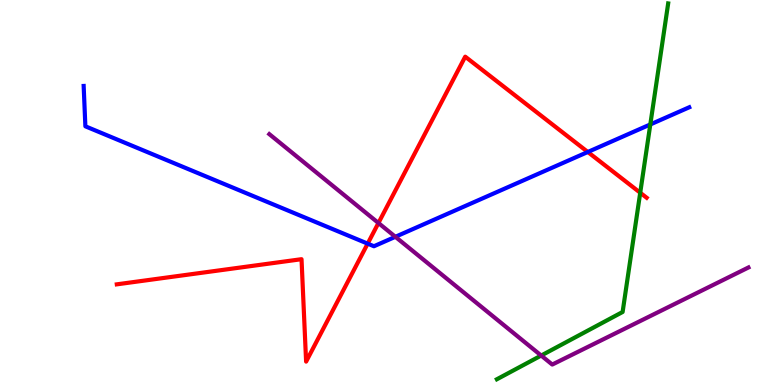[{'lines': ['blue', 'red'], 'intersections': [{'x': 4.74, 'y': 3.67}, {'x': 7.58, 'y': 6.05}]}, {'lines': ['green', 'red'], 'intersections': [{'x': 8.26, 'y': 4.99}]}, {'lines': ['purple', 'red'], 'intersections': [{'x': 4.88, 'y': 4.21}]}, {'lines': ['blue', 'green'], 'intersections': [{'x': 8.39, 'y': 6.77}]}, {'lines': ['blue', 'purple'], 'intersections': [{'x': 5.1, 'y': 3.85}]}, {'lines': ['green', 'purple'], 'intersections': [{'x': 6.98, 'y': 0.765}]}]